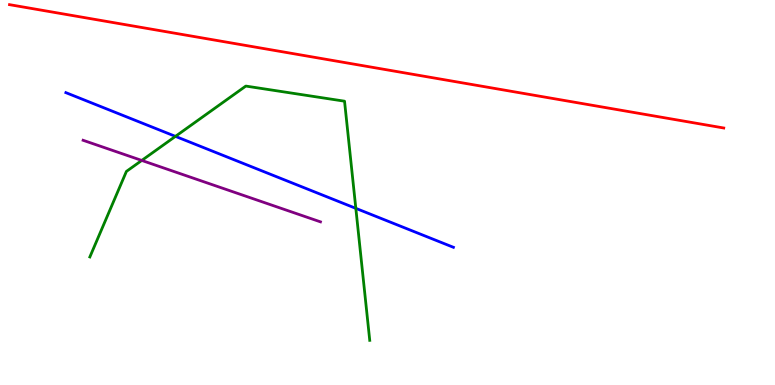[{'lines': ['blue', 'red'], 'intersections': []}, {'lines': ['green', 'red'], 'intersections': []}, {'lines': ['purple', 'red'], 'intersections': []}, {'lines': ['blue', 'green'], 'intersections': [{'x': 2.26, 'y': 6.46}, {'x': 4.59, 'y': 4.59}]}, {'lines': ['blue', 'purple'], 'intersections': []}, {'lines': ['green', 'purple'], 'intersections': [{'x': 1.83, 'y': 5.83}]}]